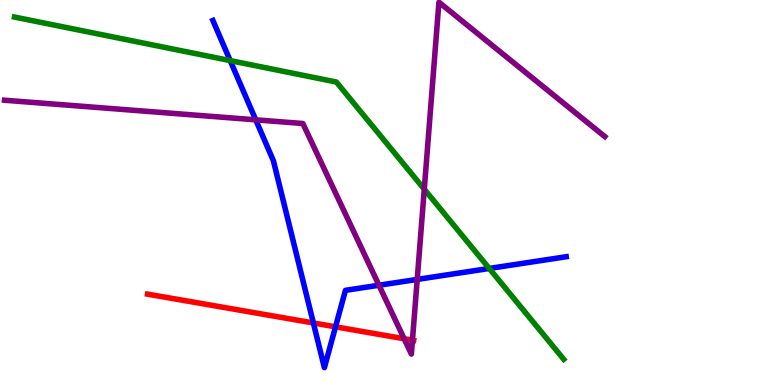[{'lines': ['blue', 'red'], 'intersections': [{'x': 4.04, 'y': 1.61}, {'x': 4.33, 'y': 1.51}]}, {'lines': ['green', 'red'], 'intersections': []}, {'lines': ['purple', 'red'], 'intersections': [{'x': 5.21, 'y': 1.2}, {'x': 5.32, 'y': 1.16}]}, {'lines': ['blue', 'green'], 'intersections': [{'x': 2.97, 'y': 8.43}, {'x': 6.31, 'y': 3.03}]}, {'lines': ['blue', 'purple'], 'intersections': [{'x': 3.3, 'y': 6.89}, {'x': 4.89, 'y': 2.59}, {'x': 5.38, 'y': 2.74}]}, {'lines': ['green', 'purple'], 'intersections': [{'x': 5.47, 'y': 5.09}]}]